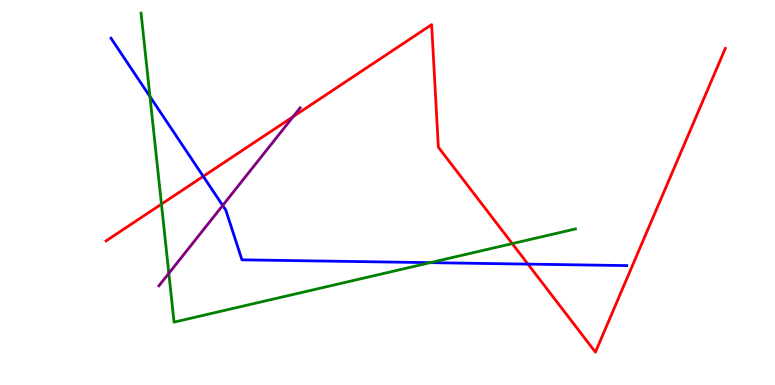[{'lines': ['blue', 'red'], 'intersections': [{'x': 2.62, 'y': 5.42}, {'x': 6.81, 'y': 3.14}]}, {'lines': ['green', 'red'], 'intersections': [{'x': 2.08, 'y': 4.7}, {'x': 6.61, 'y': 3.67}]}, {'lines': ['purple', 'red'], 'intersections': [{'x': 3.78, 'y': 6.97}]}, {'lines': ['blue', 'green'], 'intersections': [{'x': 1.93, 'y': 7.49}, {'x': 5.55, 'y': 3.18}]}, {'lines': ['blue', 'purple'], 'intersections': [{'x': 2.87, 'y': 4.66}]}, {'lines': ['green', 'purple'], 'intersections': [{'x': 2.18, 'y': 2.9}]}]